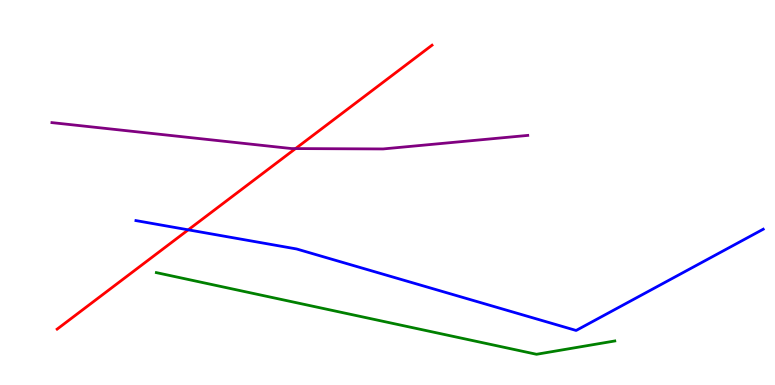[{'lines': ['blue', 'red'], 'intersections': [{'x': 2.43, 'y': 4.03}]}, {'lines': ['green', 'red'], 'intersections': []}, {'lines': ['purple', 'red'], 'intersections': [{'x': 3.81, 'y': 6.14}]}, {'lines': ['blue', 'green'], 'intersections': []}, {'lines': ['blue', 'purple'], 'intersections': []}, {'lines': ['green', 'purple'], 'intersections': []}]